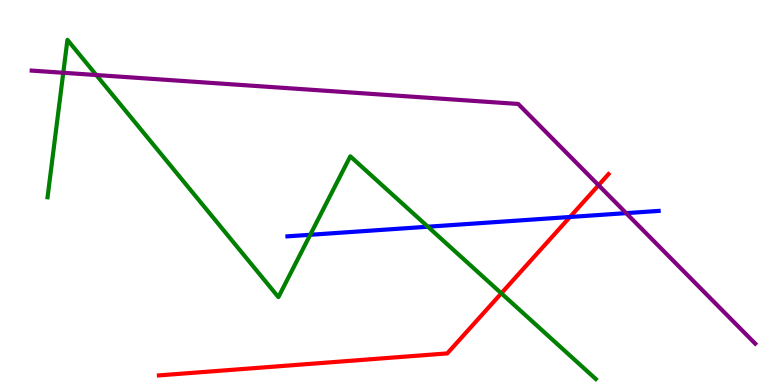[{'lines': ['blue', 'red'], 'intersections': [{'x': 7.35, 'y': 4.36}]}, {'lines': ['green', 'red'], 'intersections': [{'x': 6.47, 'y': 2.38}]}, {'lines': ['purple', 'red'], 'intersections': [{'x': 7.72, 'y': 5.19}]}, {'lines': ['blue', 'green'], 'intersections': [{'x': 4.0, 'y': 3.9}, {'x': 5.52, 'y': 4.11}]}, {'lines': ['blue', 'purple'], 'intersections': [{'x': 8.08, 'y': 4.46}]}, {'lines': ['green', 'purple'], 'intersections': [{'x': 0.816, 'y': 8.11}, {'x': 1.24, 'y': 8.05}]}]